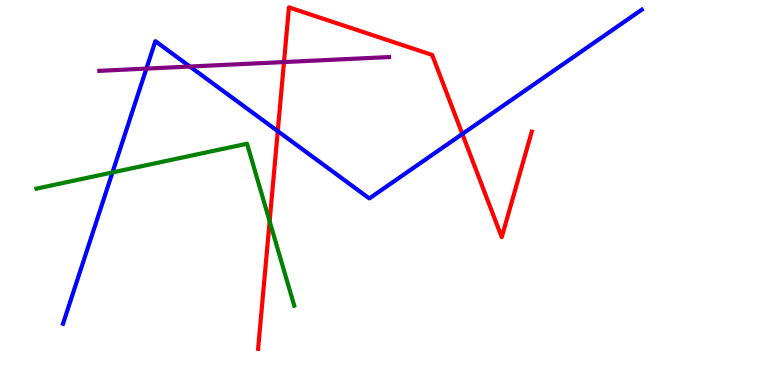[{'lines': ['blue', 'red'], 'intersections': [{'x': 3.58, 'y': 6.59}, {'x': 5.97, 'y': 6.52}]}, {'lines': ['green', 'red'], 'intersections': [{'x': 3.48, 'y': 4.25}]}, {'lines': ['purple', 'red'], 'intersections': [{'x': 3.66, 'y': 8.39}]}, {'lines': ['blue', 'green'], 'intersections': [{'x': 1.45, 'y': 5.52}]}, {'lines': ['blue', 'purple'], 'intersections': [{'x': 1.89, 'y': 8.22}, {'x': 2.45, 'y': 8.27}]}, {'lines': ['green', 'purple'], 'intersections': []}]